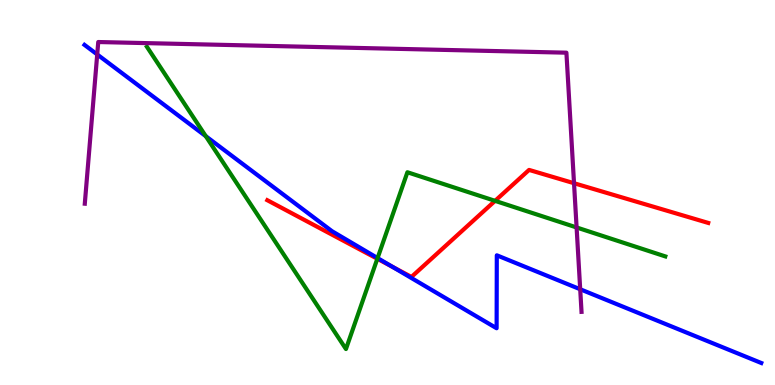[{'lines': ['blue', 'red'], 'intersections': [{'x': 5.06, 'y': 3.07}]}, {'lines': ['green', 'red'], 'intersections': [{'x': 4.87, 'y': 3.28}, {'x': 6.39, 'y': 4.78}]}, {'lines': ['purple', 'red'], 'intersections': [{'x': 7.41, 'y': 5.24}]}, {'lines': ['blue', 'green'], 'intersections': [{'x': 2.66, 'y': 6.46}, {'x': 4.87, 'y': 3.3}]}, {'lines': ['blue', 'purple'], 'intersections': [{'x': 1.25, 'y': 8.59}, {'x': 7.49, 'y': 2.49}]}, {'lines': ['green', 'purple'], 'intersections': [{'x': 7.44, 'y': 4.09}]}]